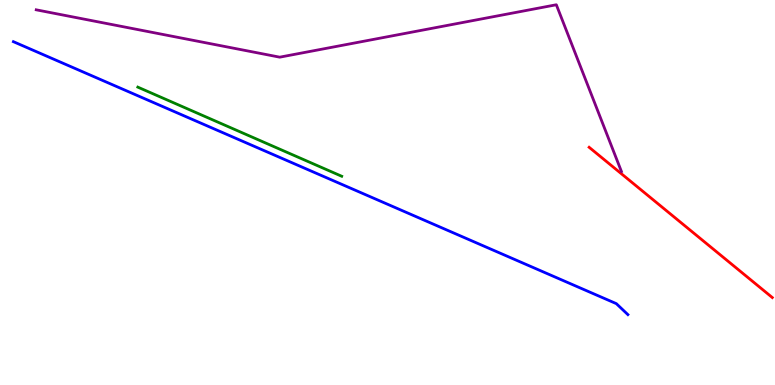[{'lines': ['blue', 'red'], 'intersections': []}, {'lines': ['green', 'red'], 'intersections': []}, {'lines': ['purple', 'red'], 'intersections': []}, {'lines': ['blue', 'green'], 'intersections': []}, {'lines': ['blue', 'purple'], 'intersections': []}, {'lines': ['green', 'purple'], 'intersections': []}]